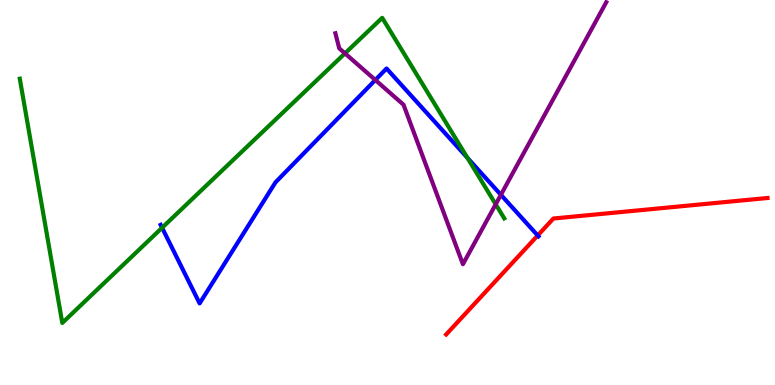[{'lines': ['blue', 'red'], 'intersections': [{'x': 6.94, 'y': 3.88}]}, {'lines': ['green', 'red'], 'intersections': []}, {'lines': ['purple', 'red'], 'intersections': []}, {'lines': ['blue', 'green'], 'intersections': [{'x': 2.09, 'y': 4.08}, {'x': 6.03, 'y': 5.9}]}, {'lines': ['blue', 'purple'], 'intersections': [{'x': 4.84, 'y': 7.92}, {'x': 6.46, 'y': 4.94}]}, {'lines': ['green', 'purple'], 'intersections': [{'x': 4.45, 'y': 8.61}, {'x': 6.4, 'y': 4.69}]}]